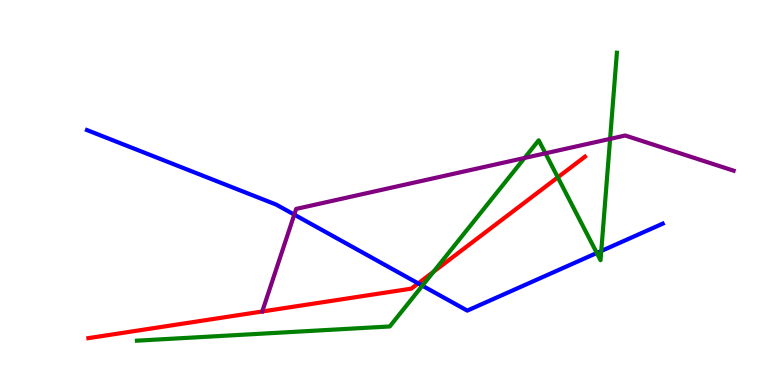[{'lines': ['blue', 'red'], 'intersections': [{'x': 5.4, 'y': 2.64}]}, {'lines': ['green', 'red'], 'intersections': [{'x': 5.59, 'y': 2.94}, {'x': 7.2, 'y': 5.39}]}, {'lines': ['purple', 'red'], 'intersections': []}, {'lines': ['blue', 'green'], 'intersections': [{'x': 5.45, 'y': 2.58}, {'x': 7.7, 'y': 3.43}, {'x': 7.76, 'y': 3.48}]}, {'lines': ['blue', 'purple'], 'intersections': [{'x': 3.8, 'y': 4.43}]}, {'lines': ['green', 'purple'], 'intersections': [{'x': 6.77, 'y': 5.9}, {'x': 7.04, 'y': 6.02}, {'x': 7.87, 'y': 6.39}]}]